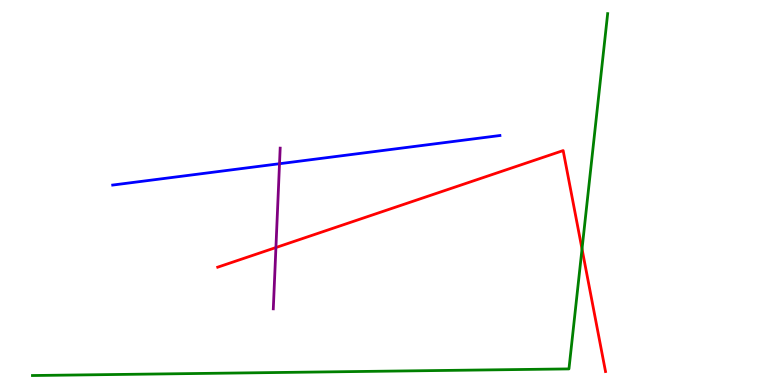[{'lines': ['blue', 'red'], 'intersections': []}, {'lines': ['green', 'red'], 'intersections': [{'x': 7.51, 'y': 3.53}]}, {'lines': ['purple', 'red'], 'intersections': [{'x': 3.56, 'y': 3.57}]}, {'lines': ['blue', 'green'], 'intersections': []}, {'lines': ['blue', 'purple'], 'intersections': [{'x': 3.61, 'y': 5.75}]}, {'lines': ['green', 'purple'], 'intersections': []}]